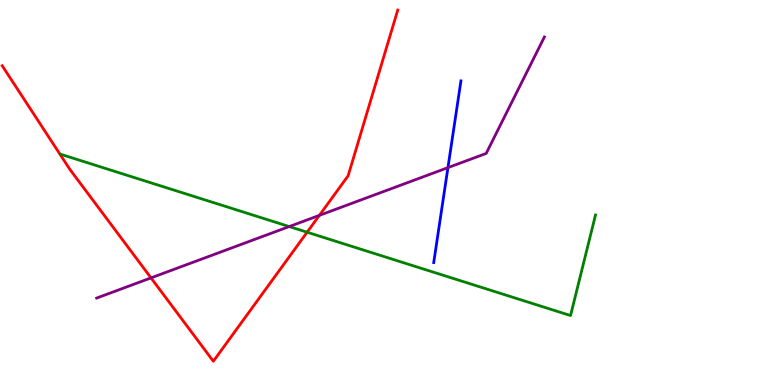[{'lines': ['blue', 'red'], 'intersections': []}, {'lines': ['green', 'red'], 'intersections': [{'x': 3.96, 'y': 3.97}]}, {'lines': ['purple', 'red'], 'intersections': [{'x': 1.95, 'y': 2.78}, {'x': 4.12, 'y': 4.41}]}, {'lines': ['blue', 'green'], 'intersections': []}, {'lines': ['blue', 'purple'], 'intersections': [{'x': 5.78, 'y': 5.65}]}, {'lines': ['green', 'purple'], 'intersections': [{'x': 3.73, 'y': 4.12}]}]